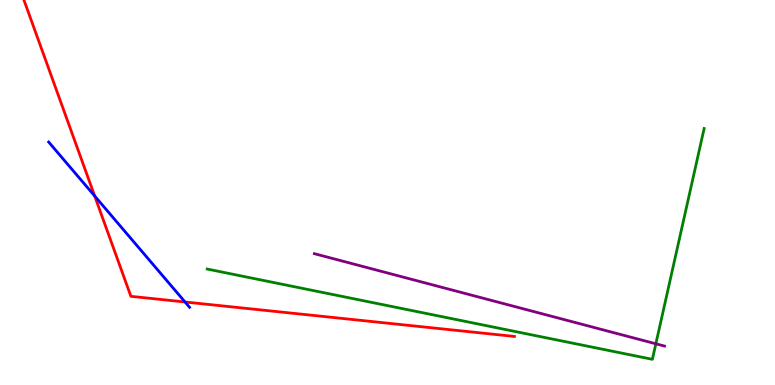[{'lines': ['blue', 'red'], 'intersections': [{'x': 1.22, 'y': 4.91}, {'x': 2.39, 'y': 2.16}]}, {'lines': ['green', 'red'], 'intersections': []}, {'lines': ['purple', 'red'], 'intersections': []}, {'lines': ['blue', 'green'], 'intersections': []}, {'lines': ['blue', 'purple'], 'intersections': []}, {'lines': ['green', 'purple'], 'intersections': [{'x': 8.46, 'y': 1.07}]}]